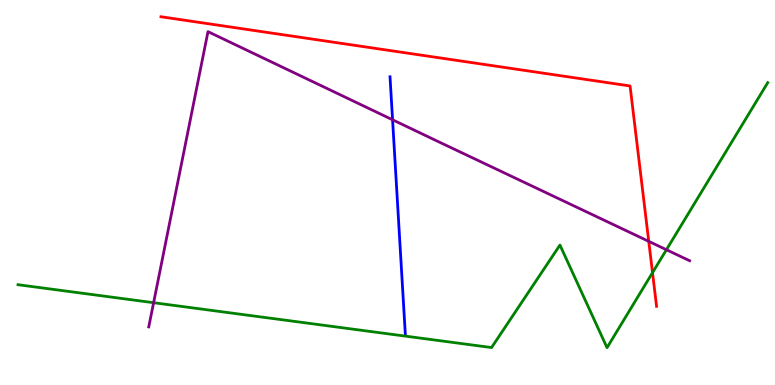[{'lines': ['blue', 'red'], 'intersections': []}, {'lines': ['green', 'red'], 'intersections': [{'x': 8.42, 'y': 2.92}]}, {'lines': ['purple', 'red'], 'intersections': [{'x': 8.37, 'y': 3.73}]}, {'lines': ['blue', 'green'], 'intersections': []}, {'lines': ['blue', 'purple'], 'intersections': [{'x': 5.07, 'y': 6.89}]}, {'lines': ['green', 'purple'], 'intersections': [{'x': 1.98, 'y': 2.14}, {'x': 8.6, 'y': 3.51}]}]